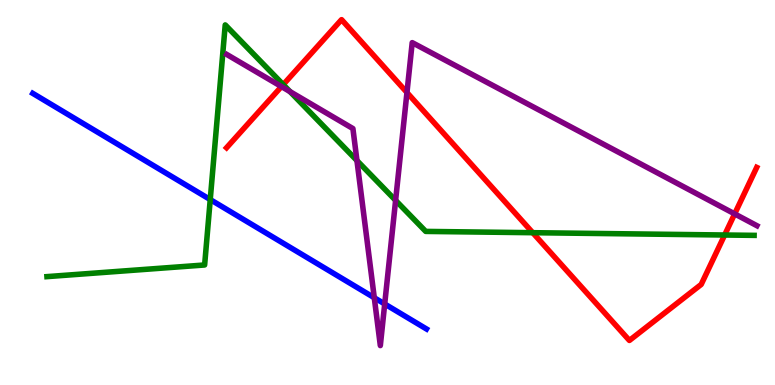[{'lines': ['blue', 'red'], 'intersections': []}, {'lines': ['green', 'red'], 'intersections': [{'x': 3.65, 'y': 7.8}, {'x': 6.87, 'y': 3.96}, {'x': 9.35, 'y': 3.9}]}, {'lines': ['purple', 'red'], 'intersections': [{'x': 3.63, 'y': 7.75}, {'x': 5.25, 'y': 7.6}, {'x': 9.48, 'y': 4.44}]}, {'lines': ['blue', 'green'], 'intersections': [{'x': 2.71, 'y': 4.82}]}, {'lines': ['blue', 'purple'], 'intersections': [{'x': 4.83, 'y': 2.27}, {'x': 4.96, 'y': 2.1}]}, {'lines': ['green', 'purple'], 'intersections': [{'x': 3.74, 'y': 7.62}, {'x': 4.61, 'y': 5.83}, {'x': 5.1, 'y': 4.8}]}]